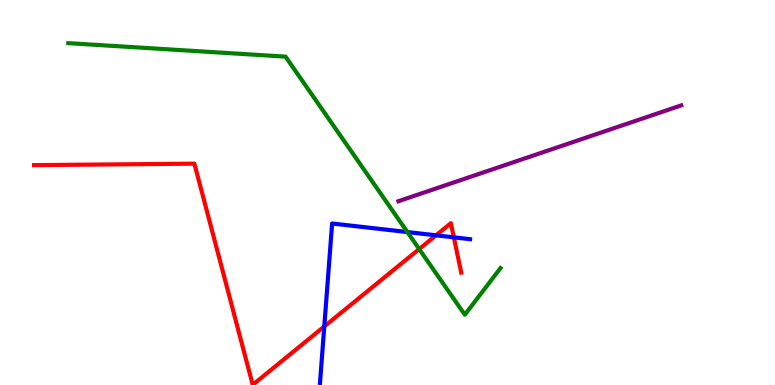[{'lines': ['blue', 'red'], 'intersections': [{'x': 4.18, 'y': 1.52}, {'x': 5.63, 'y': 3.89}, {'x': 5.86, 'y': 3.84}]}, {'lines': ['green', 'red'], 'intersections': [{'x': 5.41, 'y': 3.53}]}, {'lines': ['purple', 'red'], 'intersections': []}, {'lines': ['blue', 'green'], 'intersections': [{'x': 5.26, 'y': 3.97}]}, {'lines': ['blue', 'purple'], 'intersections': []}, {'lines': ['green', 'purple'], 'intersections': []}]